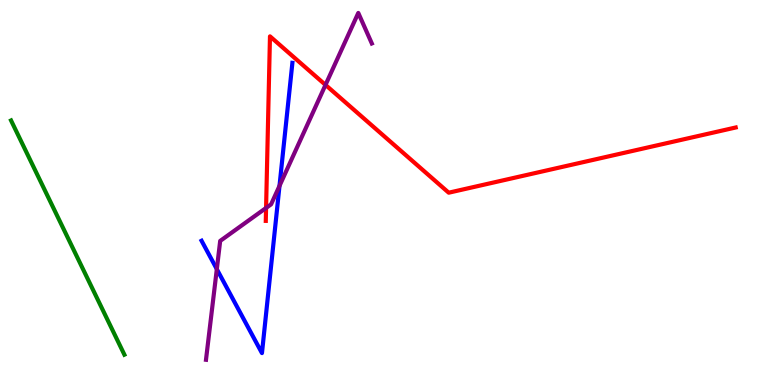[{'lines': ['blue', 'red'], 'intersections': []}, {'lines': ['green', 'red'], 'intersections': []}, {'lines': ['purple', 'red'], 'intersections': [{'x': 3.43, 'y': 4.6}, {'x': 4.2, 'y': 7.79}]}, {'lines': ['blue', 'green'], 'intersections': []}, {'lines': ['blue', 'purple'], 'intersections': [{'x': 2.8, 'y': 3.01}, {'x': 3.61, 'y': 5.17}]}, {'lines': ['green', 'purple'], 'intersections': []}]